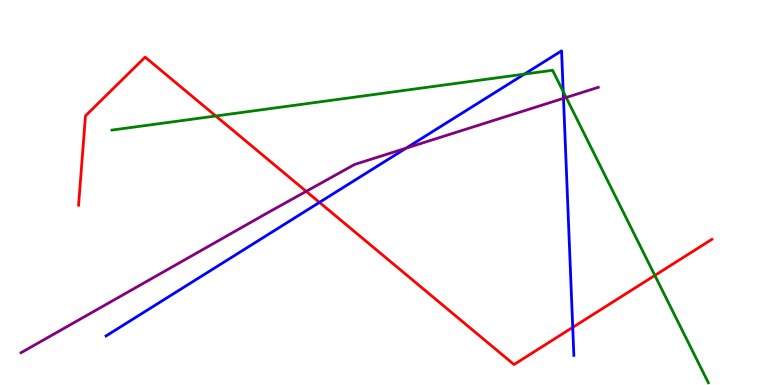[{'lines': ['blue', 'red'], 'intersections': [{'x': 4.12, 'y': 4.74}, {'x': 7.39, 'y': 1.5}]}, {'lines': ['green', 'red'], 'intersections': [{'x': 2.78, 'y': 6.99}, {'x': 8.45, 'y': 2.85}]}, {'lines': ['purple', 'red'], 'intersections': [{'x': 3.95, 'y': 5.03}]}, {'lines': ['blue', 'green'], 'intersections': [{'x': 6.77, 'y': 8.08}, {'x': 7.27, 'y': 7.62}]}, {'lines': ['blue', 'purple'], 'intersections': [{'x': 5.24, 'y': 6.15}, {'x': 7.27, 'y': 7.45}]}, {'lines': ['green', 'purple'], 'intersections': [{'x': 7.31, 'y': 7.47}]}]